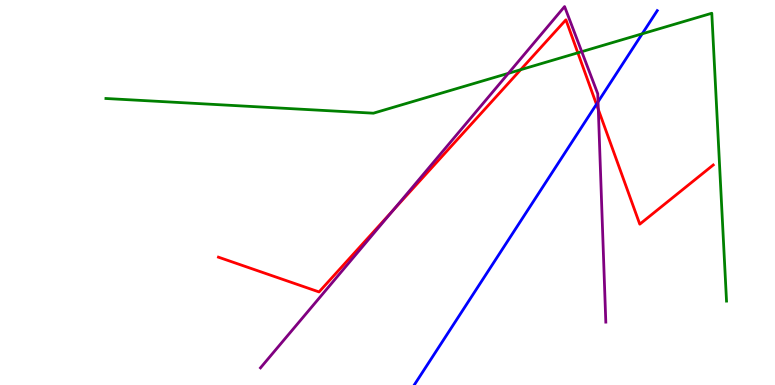[{'lines': ['blue', 'red'], 'intersections': [{'x': 7.7, 'y': 7.29}]}, {'lines': ['green', 'red'], 'intersections': [{'x': 6.72, 'y': 8.19}, {'x': 7.46, 'y': 8.63}]}, {'lines': ['purple', 'red'], 'intersections': [{'x': 5.07, 'y': 4.53}, {'x': 7.72, 'y': 7.16}]}, {'lines': ['blue', 'green'], 'intersections': [{'x': 8.29, 'y': 9.12}]}, {'lines': ['blue', 'purple'], 'intersections': [{'x': 7.72, 'y': 7.35}]}, {'lines': ['green', 'purple'], 'intersections': [{'x': 6.56, 'y': 8.1}, {'x': 7.51, 'y': 8.66}]}]